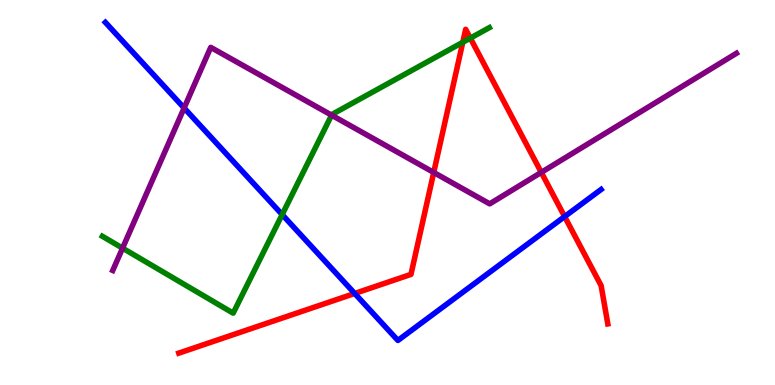[{'lines': ['blue', 'red'], 'intersections': [{'x': 4.58, 'y': 2.38}, {'x': 7.29, 'y': 4.37}]}, {'lines': ['green', 'red'], 'intersections': [{'x': 5.97, 'y': 8.9}, {'x': 6.07, 'y': 9.01}]}, {'lines': ['purple', 'red'], 'intersections': [{'x': 5.6, 'y': 5.52}, {'x': 6.98, 'y': 5.52}]}, {'lines': ['blue', 'green'], 'intersections': [{'x': 3.64, 'y': 4.43}]}, {'lines': ['blue', 'purple'], 'intersections': [{'x': 2.38, 'y': 7.2}]}, {'lines': ['green', 'purple'], 'intersections': [{'x': 1.58, 'y': 3.55}, {'x': 4.28, 'y': 7.01}]}]